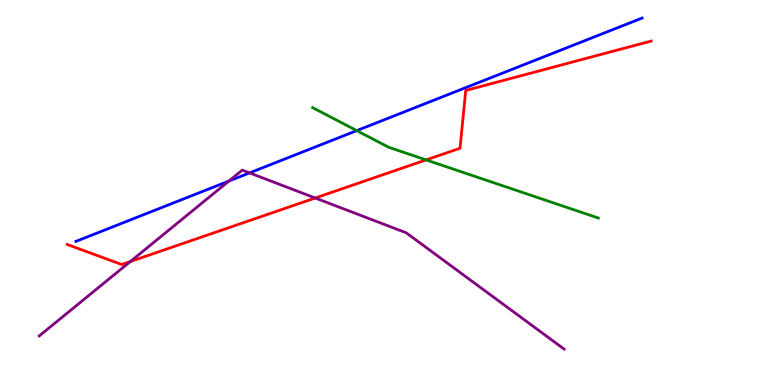[{'lines': ['blue', 'red'], 'intersections': []}, {'lines': ['green', 'red'], 'intersections': [{'x': 5.5, 'y': 5.85}]}, {'lines': ['purple', 'red'], 'intersections': [{'x': 1.68, 'y': 3.21}, {'x': 4.07, 'y': 4.86}]}, {'lines': ['blue', 'green'], 'intersections': [{'x': 4.6, 'y': 6.61}]}, {'lines': ['blue', 'purple'], 'intersections': [{'x': 2.95, 'y': 5.3}, {'x': 3.22, 'y': 5.51}]}, {'lines': ['green', 'purple'], 'intersections': []}]